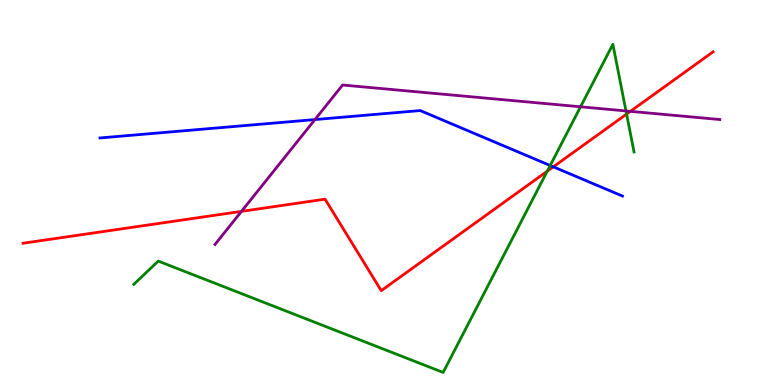[{'lines': ['blue', 'red'], 'intersections': [{'x': 7.14, 'y': 5.67}]}, {'lines': ['green', 'red'], 'intersections': [{'x': 7.06, 'y': 5.55}, {'x': 8.09, 'y': 7.04}]}, {'lines': ['purple', 'red'], 'intersections': [{'x': 3.12, 'y': 4.51}, {'x': 8.13, 'y': 7.11}]}, {'lines': ['blue', 'green'], 'intersections': [{'x': 7.1, 'y': 5.7}]}, {'lines': ['blue', 'purple'], 'intersections': [{'x': 4.06, 'y': 6.89}]}, {'lines': ['green', 'purple'], 'intersections': [{'x': 7.49, 'y': 7.23}, {'x': 8.08, 'y': 7.12}]}]